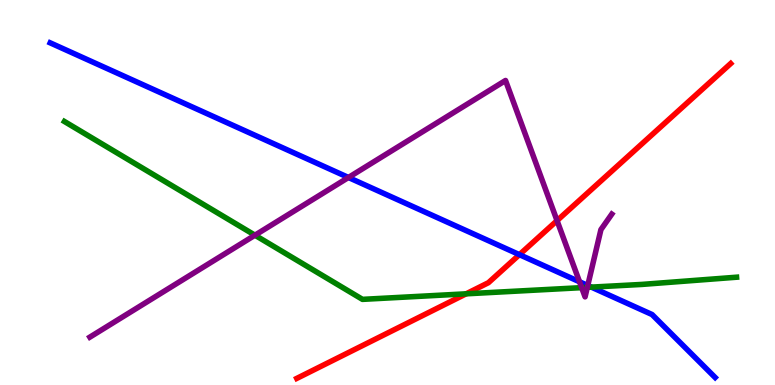[{'lines': ['blue', 'red'], 'intersections': [{'x': 6.7, 'y': 3.39}]}, {'lines': ['green', 'red'], 'intersections': [{'x': 6.01, 'y': 2.37}]}, {'lines': ['purple', 'red'], 'intersections': [{'x': 7.19, 'y': 4.27}]}, {'lines': ['blue', 'green'], 'intersections': [{'x': 7.63, 'y': 2.54}]}, {'lines': ['blue', 'purple'], 'intersections': [{'x': 4.5, 'y': 5.39}, {'x': 7.48, 'y': 2.68}, {'x': 7.58, 'y': 2.58}]}, {'lines': ['green', 'purple'], 'intersections': [{'x': 3.29, 'y': 3.89}, {'x': 7.51, 'y': 2.53}, {'x': 7.58, 'y': 2.54}]}]